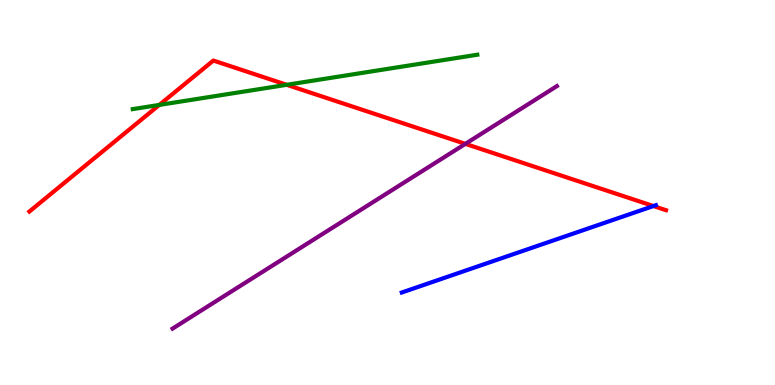[{'lines': ['blue', 'red'], 'intersections': [{'x': 8.43, 'y': 4.65}]}, {'lines': ['green', 'red'], 'intersections': [{'x': 2.06, 'y': 7.27}, {'x': 3.7, 'y': 7.8}]}, {'lines': ['purple', 'red'], 'intersections': [{'x': 6.0, 'y': 6.26}]}, {'lines': ['blue', 'green'], 'intersections': []}, {'lines': ['blue', 'purple'], 'intersections': []}, {'lines': ['green', 'purple'], 'intersections': []}]